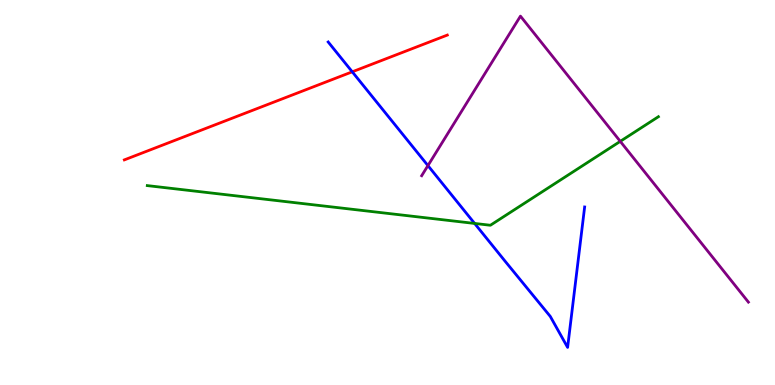[{'lines': ['blue', 'red'], 'intersections': [{'x': 4.55, 'y': 8.13}]}, {'lines': ['green', 'red'], 'intersections': []}, {'lines': ['purple', 'red'], 'intersections': []}, {'lines': ['blue', 'green'], 'intersections': [{'x': 6.12, 'y': 4.2}]}, {'lines': ['blue', 'purple'], 'intersections': [{'x': 5.52, 'y': 5.7}]}, {'lines': ['green', 'purple'], 'intersections': [{'x': 8.0, 'y': 6.33}]}]